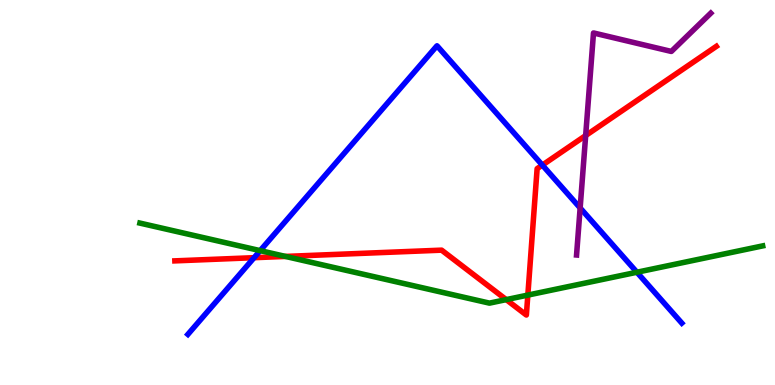[{'lines': ['blue', 'red'], 'intersections': [{'x': 3.28, 'y': 3.31}, {'x': 7.0, 'y': 5.71}]}, {'lines': ['green', 'red'], 'intersections': [{'x': 3.68, 'y': 3.34}, {'x': 6.53, 'y': 2.22}, {'x': 6.81, 'y': 2.34}]}, {'lines': ['purple', 'red'], 'intersections': [{'x': 7.56, 'y': 6.48}]}, {'lines': ['blue', 'green'], 'intersections': [{'x': 3.36, 'y': 3.49}, {'x': 8.22, 'y': 2.93}]}, {'lines': ['blue', 'purple'], 'intersections': [{'x': 7.49, 'y': 4.6}]}, {'lines': ['green', 'purple'], 'intersections': []}]